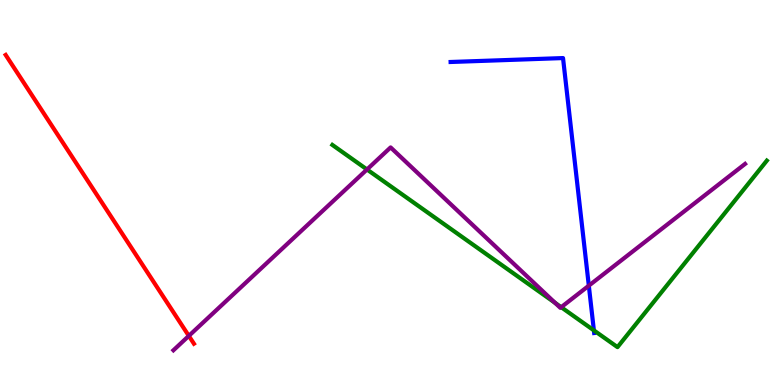[{'lines': ['blue', 'red'], 'intersections': []}, {'lines': ['green', 'red'], 'intersections': []}, {'lines': ['purple', 'red'], 'intersections': [{'x': 2.44, 'y': 1.28}]}, {'lines': ['blue', 'green'], 'intersections': [{'x': 7.66, 'y': 1.42}]}, {'lines': ['blue', 'purple'], 'intersections': [{'x': 7.6, 'y': 2.58}]}, {'lines': ['green', 'purple'], 'intersections': [{'x': 4.74, 'y': 5.6}, {'x': 7.16, 'y': 2.13}, {'x': 7.24, 'y': 2.02}]}]